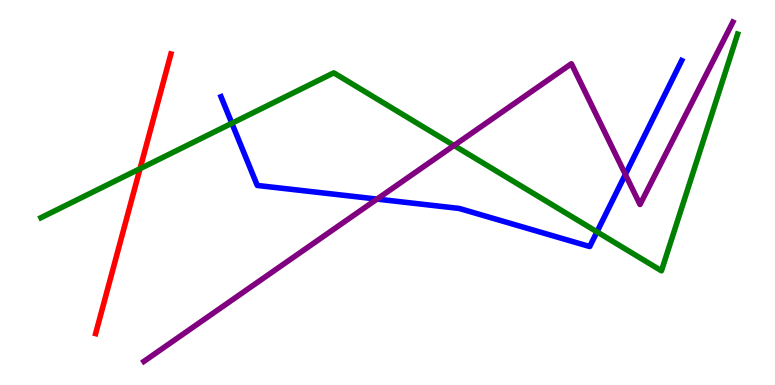[{'lines': ['blue', 'red'], 'intersections': []}, {'lines': ['green', 'red'], 'intersections': [{'x': 1.81, 'y': 5.62}]}, {'lines': ['purple', 'red'], 'intersections': []}, {'lines': ['blue', 'green'], 'intersections': [{'x': 2.99, 'y': 6.8}, {'x': 7.7, 'y': 3.98}]}, {'lines': ['blue', 'purple'], 'intersections': [{'x': 4.86, 'y': 4.83}, {'x': 8.07, 'y': 5.47}]}, {'lines': ['green', 'purple'], 'intersections': [{'x': 5.86, 'y': 6.22}]}]